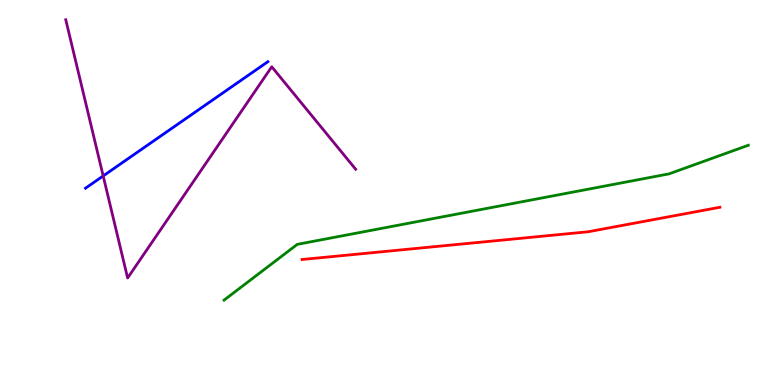[{'lines': ['blue', 'red'], 'intersections': []}, {'lines': ['green', 'red'], 'intersections': []}, {'lines': ['purple', 'red'], 'intersections': []}, {'lines': ['blue', 'green'], 'intersections': []}, {'lines': ['blue', 'purple'], 'intersections': [{'x': 1.33, 'y': 5.43}]}, {'lines': ['green', 'purple'], 'intersections': []}]